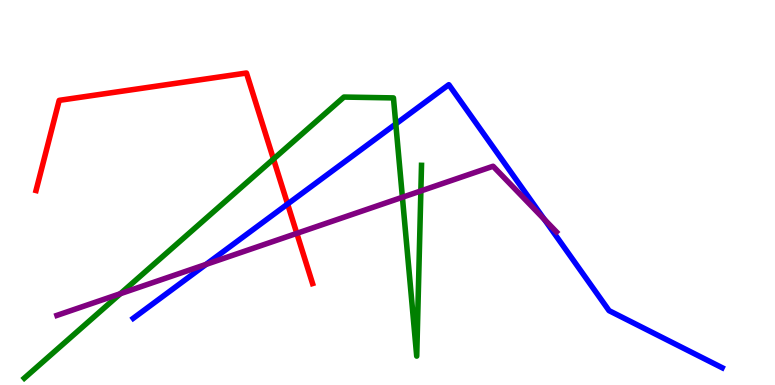[{'lines': ['blue', 'red'], 'intersections': [{'x': 3.71, 'y': 4.7}]}, {'lines': ['green', 'red'], 'intersections': [{'x': 3.53, 'y': 5.87}]}, {'lines': ['purple', 'red'], 'intersections': [{'x': 3.83, 'y': 3.94}]}, {'lines': ['blue', 'green'], 'intersections': [{'x': 5.11, 'y': 6.78}]}, {'lines': ['blue', 'purple'], 'intersections': [{'x': 2.66, 'y': 3.13}, {'x': 7.02, 'y': 4.3}]}, {'lines': ['green', 'purple'], 'intersections': [{'x': 1.55, 'y': 2.37}, {'x': 5.19, 'y': 4.88}, {'x': 5.43, 'y': 5.04}]}]